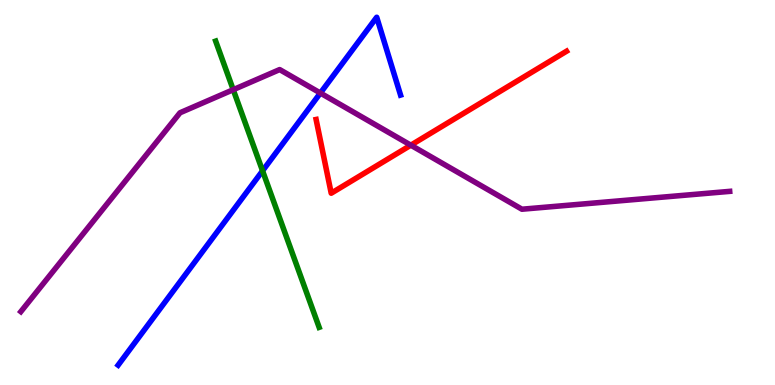[{'lines': ['blue', 'red'], 'intersections': []}, {'lines': ['green', 'red'], 'intersections': []}, {'lines': ['purple', 'red'], 'intersections': [{'x': 5.3, 'y': 6.23}]}, {'lines': ['blue', 'green'], 'intersections': [{'x': 3.39, 'y': 5.56}]}, {'lines': ['blue', 'purple'], 'intersections': [{'x': 4.13, 'y': 7.58}]}, {'lines': ['green', 'purple'], 'intersections': [{'x': 3.01, 'y': 7.67}]}]